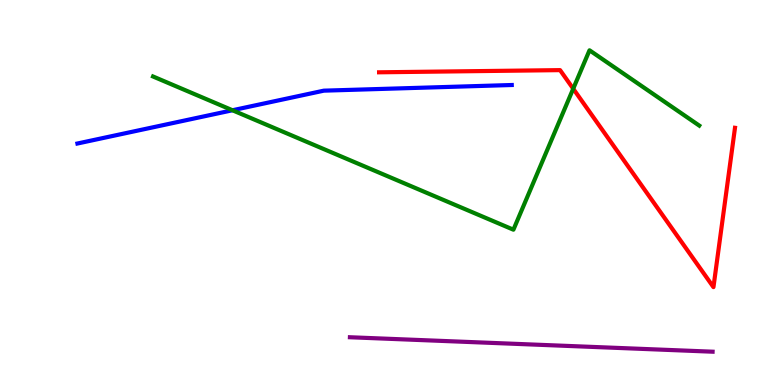[{'lines': ['blue', 'red'], 'intersections': []}, {'lines': ['green', 'red'], 'intersections': [{'x': 7.4, 'y': 7.7}]}, {'lines': ['purple', 'red'], 'intersections': []}, {'lines': ['blue', 'green'], 'intersections': [{'x': 3.0, 'y': 7.14}]}, {'lines': ['blue', 'purple'], 'intersections': []}, {'lines': ['green', 'purple'], 'intersections': []}]